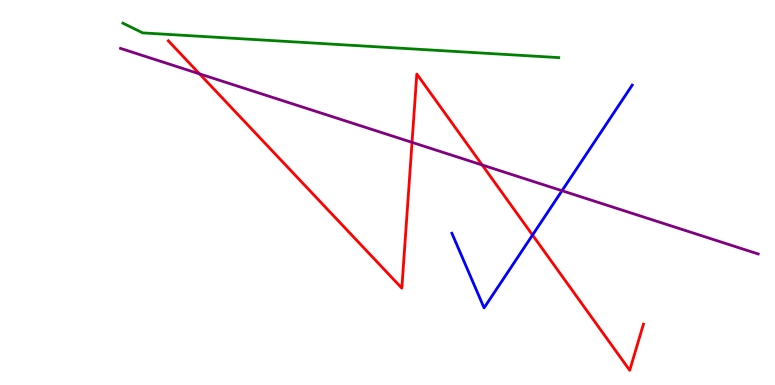[{'lines': ['blue', 'red'], 'intersections': [{'x': 6.87, 'y': 3.89}]}, {'lines': ['green', 'red'], 'intersections': []}, {'lines': ['purple', 'red'], 'intersections': [{'x': 2.57, 'y': 8.08}, {'x': 5.32, 'y': 6.3}, {'x': 6.22, 'y': 5.71}]}, {'lines': ['blue', 'green'], 'intersections': []}, {'lines': ['blue', 'purple'], 'intersections': [{'x': 7.25, 'y': 5.05}]}, {'lines': ['green', 'purple'], 'intersections': []}]